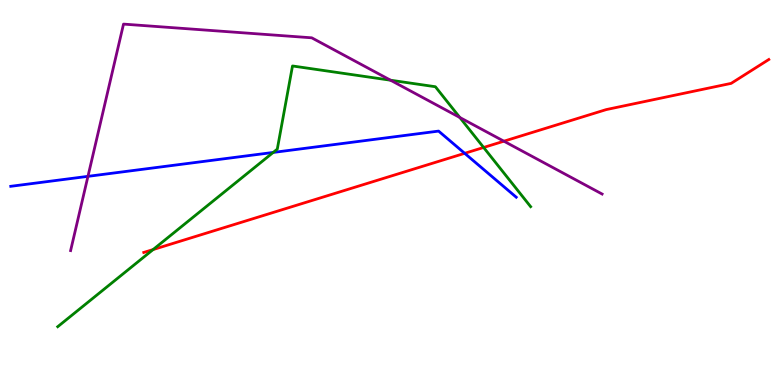[{'lines': ['blue', 'red'], 'intersections': [{'x': 6.0, 'y': 6.02}]}, {'lines': ['green', 'red'], 'intersections': [{'x': 1.98, 'y': 3.52}, {'x': 6.24, 'y': 6.17}]}, {'lines': ['purple', 'red'], 'intersections': [{'x': 6.5, 'y': 6.33}]}, {'lines': ['blue', 'green'], 'intersections': [{'x': 3.53, 'y': 6.04}]}, {'lines': ['blue', 'purple'], 'intersections': [{'x': 1.13, 'y': 5.42}]}, {'lines': ['green', 'purple'], 'intersections': [{'x': 5.04, 'y': 7.92}, {'x': 5.93, 'y': 6.95}]}]